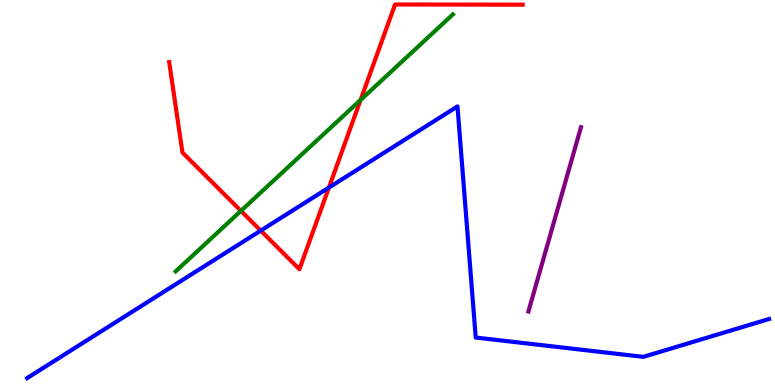[{'lines': ['blue', 'red'], 'intersections': [{'x': 3.36, 'y': 4.01}, {'x': 4.24, 'y': 5.13}]}, {'lines': ['green', 'red'], 'intersections': [{'x': 3.11, 'y': 4.52}, {'x': 4.65, 'y': 7.4}]}, {'lines': ['purple', 'red'], 'intersections': []}, {'lines': ['blue', 'green'], 'intersections': []}, {'lines': ['blue', 'purple'], 'intersections': []}, {'lines': ['green', 'purple'], 'intersections': []}]